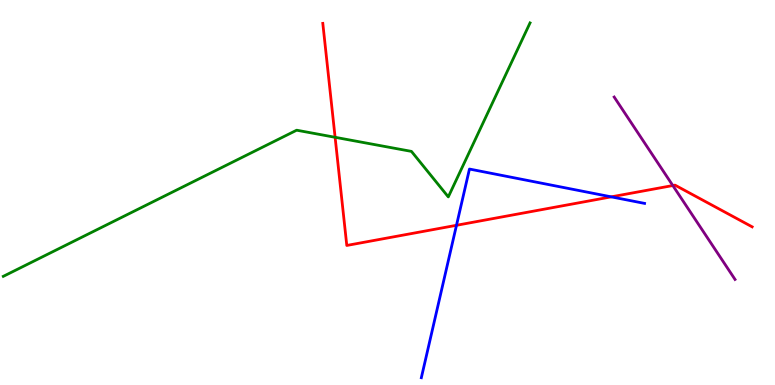[{'lines': ['blue', 'red'], 'intersections': [{'x': 5.89, 'y': 4.15}, {'x': 7.89, 'y': 4.89}]}, {'lines': ['green', 'red'], 'intersections': [{'x': 4.32, 'y': 6.43}]}, {'lines': ['purple', 'red'], 'intersections': [{'x': 8.68, 'y': 5.18}]}, {'lines': ['blue', 'green'], 'intersections': []}, {'lines': ['blue', 'purple'], 'intersections': []}, {'lines': ['green', 'purple'], 'intersections': []}]